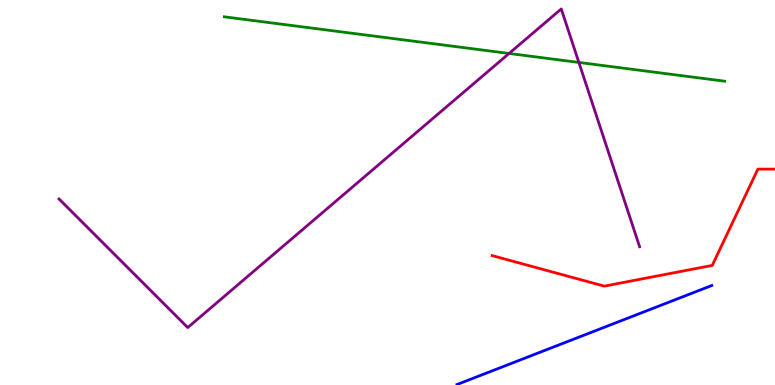[{'lines': ['blue', 'red'], 'intersections': []}, {'lines': ['green', 'red'], 'intersections': []}, {'lines': ['purple', 'red'], 'intersections': []}, {'lines': ['blue', 'green'], 'intersections': []}, {'lines': ['blue', 'purple'], 'intersections': []}, {'lines': ['green', 'purple'], 'intersections': [{'x': 6.57, 'y': 8.61}, {'x': 7.47, 'y': 8.38}]}]